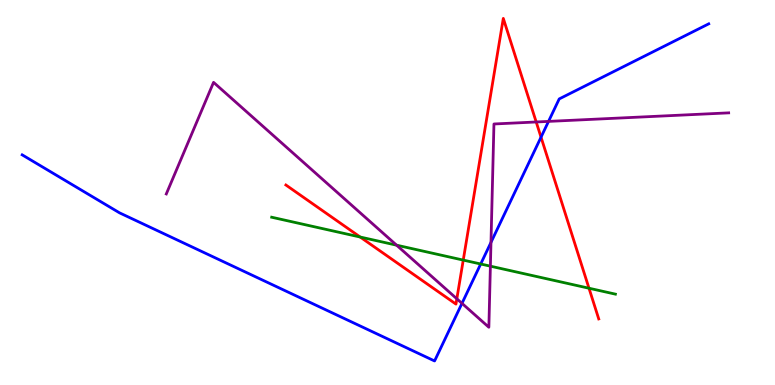[{'lines': ['blue', 'red'], 'intersections': [{'x': 6.98, 'y': 6.44}]}, {'lines': ['green', 'red'], 'intersections': [{'x': 4.65, 'y': 3.84}, {'x': 5.98, 'y': 3.24}, {'x': 7.6, 'y': 2.51}]}, {'lines': ['purple', 'red'], 'intersections': [{'x': 5.89, 'y': 2.24}, {'x': 6.92, 'y': 6.83}]}, {'lines': ['blue', 'green'], 'intersections': [{'x': 6.2, 'y': 3.14}]}, {'lines': ['blue', 'purple'], 'intersections': [{'x': 5.96, 'y': 2.12}, {'x': 6.34, 'y': 3.7}, {'x': 7.08, 'y': 6.85}]}, {'lines': ['green', 'purple'], 'intersections': [{'x': 5.12, 'y': 3.63}, {'x': 6.33, 'y': 3.09}]}]